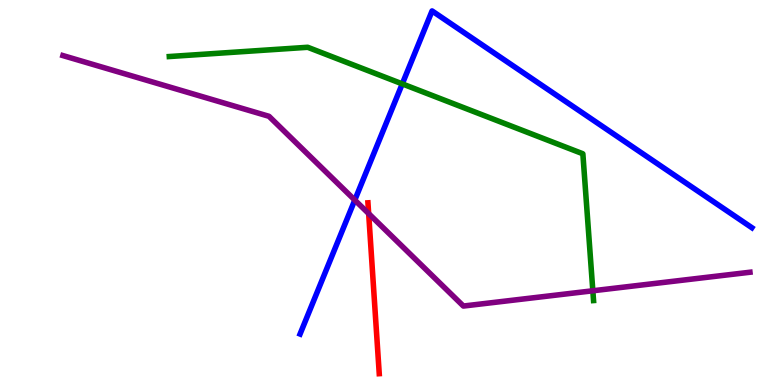[{'lines': ['blue', 'red'], 'intersections': []}, {'lines': ['green', 'red'], 'intersections': []}, {'lines': ['purple', 'red'], 'intersections': [{'x': 4.76, 'y': 4.45}]}, {'lines': ['blue', 'green'], 'intersections': [{'x': 5.19, 'y': 7.82}]}, {'lines': ['blue', 'purple'], 'intersections': [{'x': 4.58, 'y': 4.8}]}, {'lines': ['green', 'purple'], 'intersections': [{'x': 7.65, 'y': 2.45}]}]